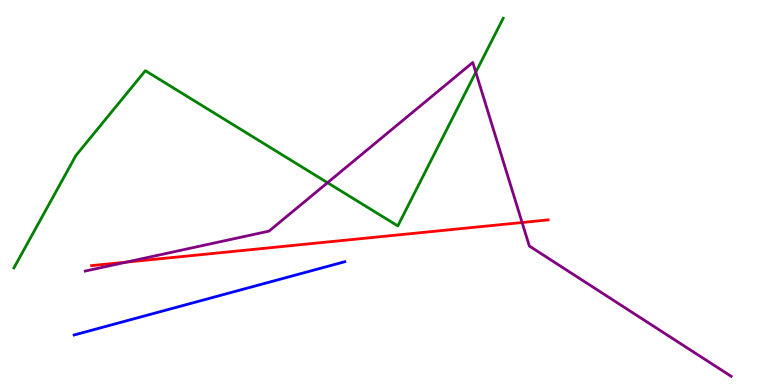[{'lines': ['blue', 'red'], 'intersections': []}, {'lines': ['green', 'red'], 'intersections': []}, {'lines': ['purple', 'red'], 'intersections': [{'x': 1.63, 'y': 3.19}, {'x': 6.74, 'y': 4.22}]}, {'lines': ['blue', 'green'], 'intersections': []}, {'lines': ['blue', 'purple'], 'intersections': []}, {'lines': ['green', 'purple'], 'intersections': [{'x': 4.23, 'y': 5.25}, {'x': 6.14, 'y': 8.12}]}]